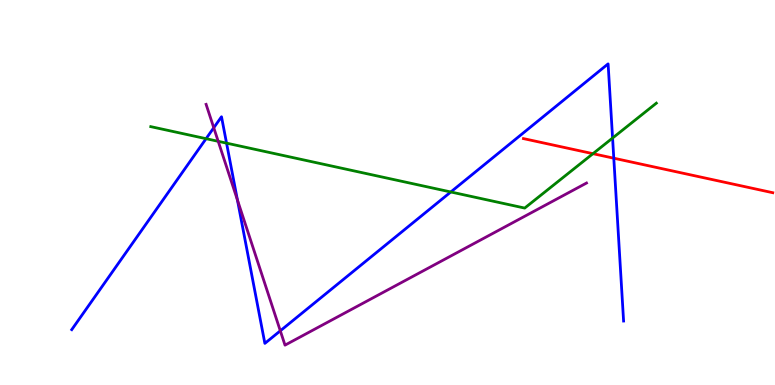[{'lines': ['blue', 'red'], 'intersections': [{'x': 7.92, 'y': 5.89}]}, {'lines': ['green', 'red'], 'intersections': [{'x': 7.65, 'y': 6.01}]}, {'lines': ['purple', 'red'], 'intersections': []}, {'lines': ['blue', 'green'], 'intersections': [{'x': 2.66, 'y': 6.4}, {'x': 2.92, 'y': 6.28}, {'x': 5.82, 'y': 5.01}, {'x': 7.9, 'y': 6.41}]}, {'lines': ['blue', 'purple'], 'intersections': [{'x': 2.76, 'y': 6.68}, {'x': 3.06, 'y': 4.81}, {'x': 3.62, 'y': 1.41}]}, {'lines': ['green', 'purple'], 'intersections': [{'x': 2.82, 'y': 6.33}]}]